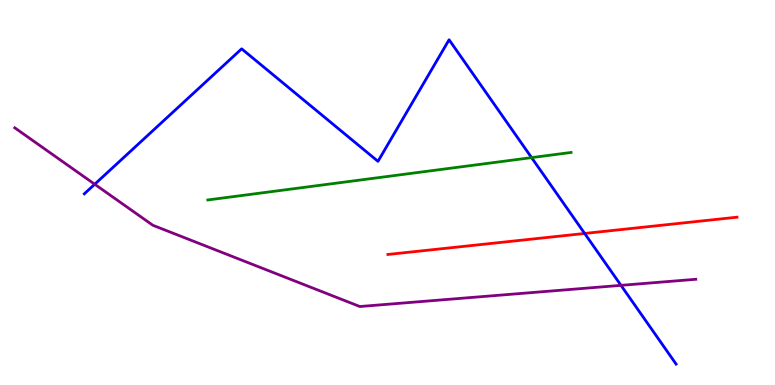[{'lines': ['blue', 'red'], 'intersections': [{'x': 7.54, 'y': 3.94}]}, {'lines': ['green', 'red'], 'intersections': []}, {'lines': ['purple', 'red'], 'intersections': []}, {'lines': ['blue', 'green'], 'intersections': [{'x': 6.86, 'y': 5.91}]}, {'lines': ['blue', 'purple'], 'intersections': [{'x': 1.22, 'y': 5.21}, {'x': 8.01, 'y': 2.59}]}, {'lines': ['green', 'purple'], 'intersections': []}]